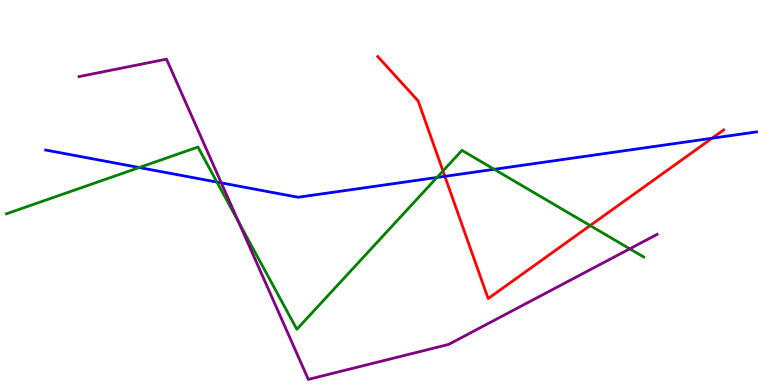[{'lines': ['blue', 'red'], 'intersections': [{'x': 5.74, 'y': 5.42}, {'x': 9.19, 'y': 6.41}]}, {'lines': ['green', 'red'], 'intersections': [{'x': 5.72, 'y': 5.56}, {'x': 7.61, 'y': 4.14}]}, {'lines': ['purple', 'red'], 'intersections': []}, {'lines': ['blue', 'green'], 'intersections': [{'x': 1.8, 'y': 5.65}, {'x': 2.8, 'y': 5.27}, {'x': 5.64, 'y': 5.39}, {'x': 6.38, 'y': 5.6}]}, {'lines': ['blue', 'purple'], 'intersections': [{'x': 2.86, 'y': 5.25}]}, {'lines': ['green', 'purple'], 'intersections': [{'x': 3.08, 'y': 4.23}, {'x': 8.13, 'y': 3.54}]}]